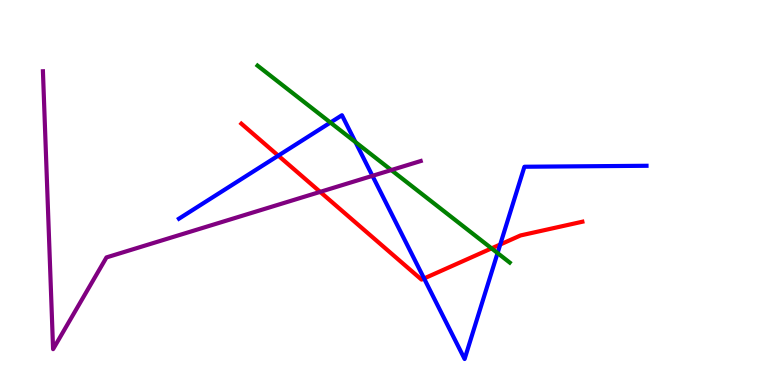[{'lines': ['blue', 'red'], 'intersections': [{'x': 3.59, 'y': 5.96}, {'x': 5.47, 'y': 2.77}, {'x': 6.45, 'y': 3.65}]}, {'lines': ['green', 'red'], 'intersections': [{'x': 6.34, 'y': 3.55}]}, {'lines': ['purple', 'red'], 'intersections': [{'x': 4.13, 'y': 5.02}]}, {'lines': ['blue', 'green'], 'intersections': [{'x': 4.26, 'y': 6.82}, {'x': 4.59, 'y': 6.31}, {'x': 6.42, 'y': 3.43}]}, {'lines': ['blue', 'purple'], 'intersections': [{'x': 4.81, 'y': 5.43}]}, {'lines': ['green', 'purple'], 'intersections': [{'x': 5.05, 'y': 5.58}]}]